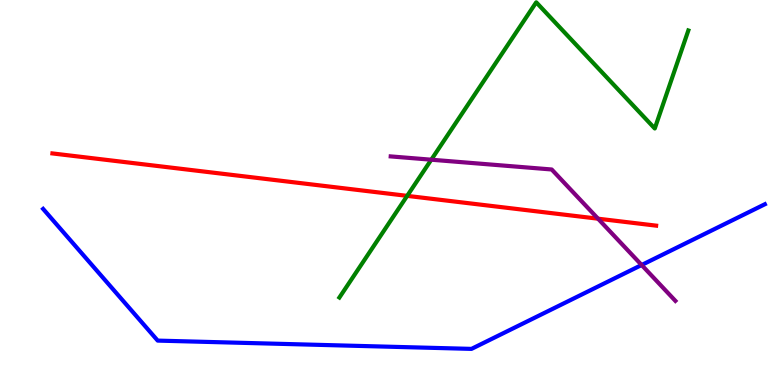[{'lines': ['blue', 'red'], 'intersections': []}, {'lines': ['green', 'red'], 'intersections': [{'x': 5.25, 'y': 4.91}]}, {'lines': ['purple', 'red'], 'intersections': [{'x': 7.72, 'y': 4.32}]}, {'lines': ['blue', 'green'], 'intersections': []}, {'lines': ['blue', 'purple'], 'intersections': [{'x': 8.28, 'y': 3.12}]}, {'lines': ['green', 'purple'], 'intersections': [{'x': 5.56, 'y': 5.85}]}]